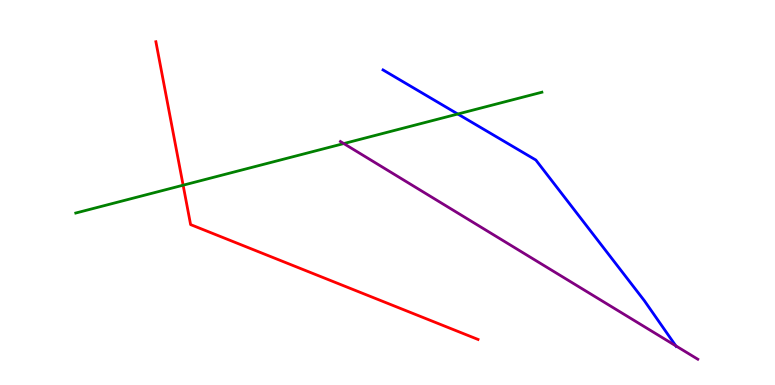[{'lines': ['blue', 'red'], 'intersections': []}, {'lines': ['green', 'red'], 'intersections': [{'x': 2.36, 'y': 5.19}]}, {'lines': ['purple', 'red'], 'intersections': []}, {'lines': ['blue', 'green'], 'intersections': [{'x': 5.91, 'y': 7.04}]}, {'lines': ['blue', 'purple'], 'intersections': [{'x': 8.72, 'y': 1.02}]}, {'lines': ['green', 'purple'], 'intersections': [{'x': 4.44, 'y': 6.27}]}]